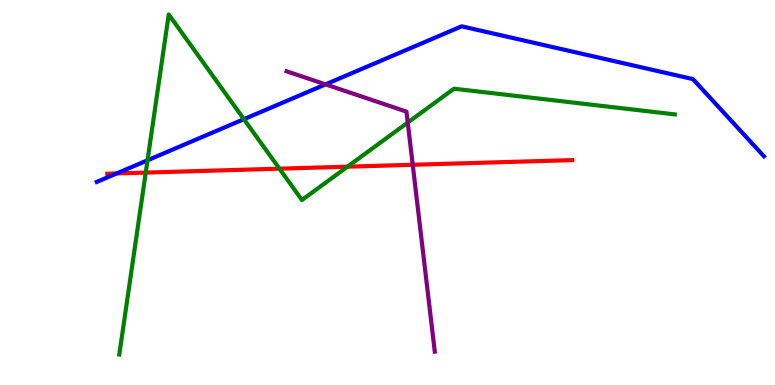[{'lines': ['blue', 'red'], 'intersections': [{'x': 1.51, 'y': 5.5}]}, {'lines': ['green', 'red'], 'intersections': [{'x': 1.88, 'y': 5.52}, {'x': 3.61, 'y': 5.62}, {'x': 4.48, 'y': 5.67}]}, {'lines': ['purple', 'red'], 'intersections': [{'x': 5.33, 'y': 5.72}]}, {'lines': ['blue', 'green'], 'intersections': [{'x': 1.9, 'y': 5.84}, {'x': 3.15, 'y': 6.9}]}, {'lines': ['blue', 'purple'], 'intersections': [{'x': 4.2, 'y': 7.81}]}, {'lines': ['green', 'purple'], 'intersections': [{'x': 5.26, 'y': 6.82}]}]